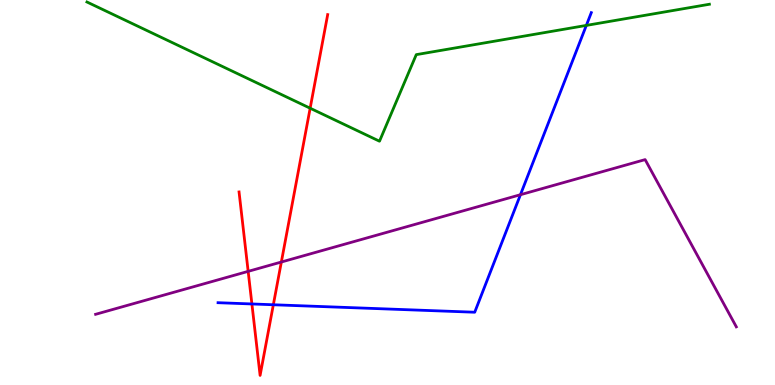[{'lines': ['blue', 'red'], 'intersections': [{'x': 3.25, 'y': 2.1}, {'x': 3.53, 'y': 2.08}]}, {'lines': ['green', 'red'], 'intersections': [{'x': 4.0, 'y': 7.19}]}, {'lines': ['purple', 'red'], 'intersections': [{'x': 3.2, 'y': 2.95}, {'x': 3.63, 'y': 3.19}]}, {'lines': ['blue', 'green'], 'intersections': [{'x': 7.57, 'y': 9.34}]}, {'lines': ['blue', 'purple'], 'intersections': [{'x': 6.72, 'y': 4.94}]}, {'lines': ['green', 'purple'], 'intersections': []}]